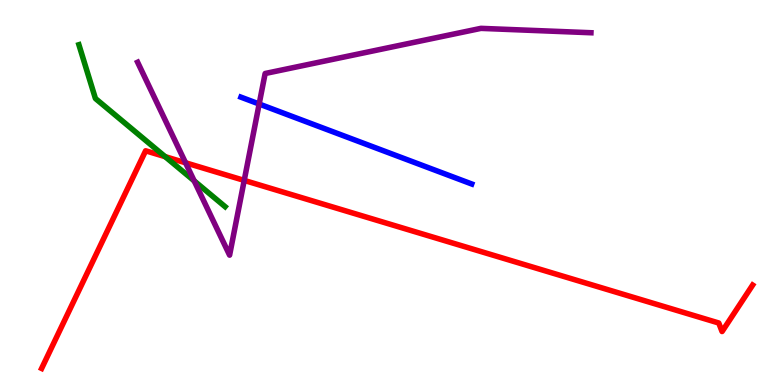[{'lines': ['blue', 'red'], 'intersections': []}, {'lines': ['green', 'red'], 'intersections': [{'x': 2.13, 'y': 5.93}]}, {'lines': ['purple', 'red'], 'intersections': [{'x': 2.39, 'y': 5.77}, {'x': 3.15, 'y': 5.31}]}, {'lines': ['blue', 'green'], 'intersections': []}, {'lines': ['blue', 'purple'], 'intersections': [{'x': 3.34, 'y': 7.3}]}, {'lines': ['green', 'purple'], 'intersections': [{'x': 2.51, 'y': 5.3}]}]